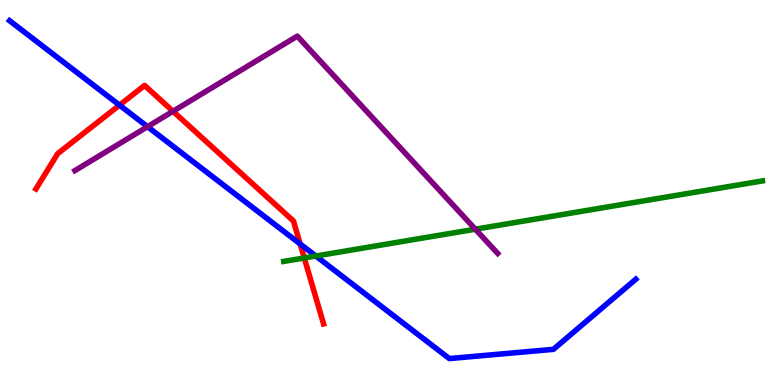[{'lines': ['blue', 'red'], 'intersections': [{'x': 1.54, 'y': 7.27}, {'x': 3.87, 'y': 3.66}]}, {'lines': ['green', 'red'], 'intersections': [{'x': 3.93, 'y': 3.3}]}, {'lines': ['purple', 'red'], 'intersections': [{'x': 2.23, 'y': 7.11}]}, {'lines': ['blue', 'green'], 'intersections': [{'x': 4.08, 'y': 3.35}]}, {'lines': ['blue', 'purple'], 'intersections': [{'x': 1.9, 'y': 6.71}]}, {'lines': ['green', 'purple'], 'intersections': [{'x': 6.13, 'y': 4.05}]}]